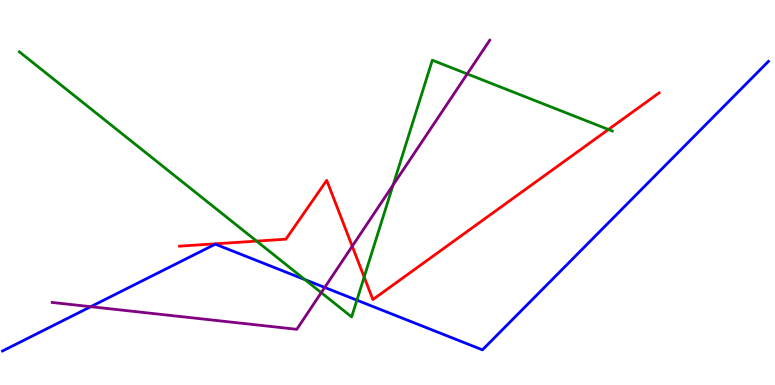[{'lines': ['blue', 'red'], 'intersections': []}, {'lines': ['green', 'red'], 'intersections': [{'x': 3.31, 'y': 3.74}, {'x': 4.7, 'y': 2.8}, {'x': 7.85, 'y': 6.64}]}, {'lines': ['purple', 'red'], 'intersections': [{'x': 4.54, 'y': 3.6}]}, {'lines': ['blue', 'green'], 'intersections': [{'x': 3.93, 'y': 2.74}, {'x': 4.61, 'y': 2.2}]}, {'lines': ['blue', 'purple'], 'intersections': [{'x': 1.17, 'y': 2.03}, {'x': 4.19, 'y': 2.53}]}, {'lines': ['green', 'purple'], 'intersections': [{'x': 4.15, 'y': 2.4}, {'x': 5.07, 'y': 5.19}, {'x': 6.03, 'y': 8.08}]}]